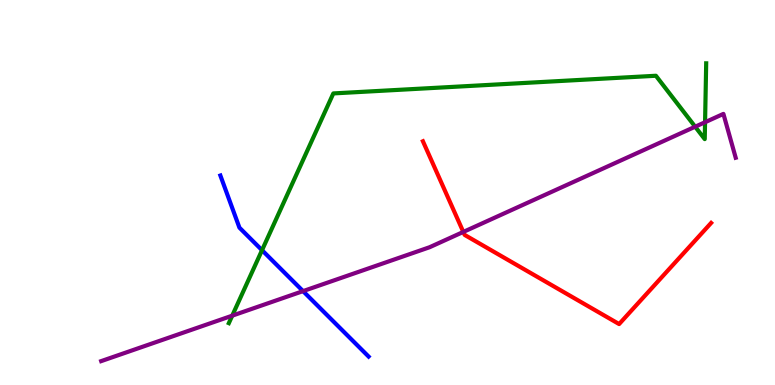[{'lines': ['blue', 'red'], 'intersections': []}, {'lines': ['green', 'red'], 'intersections': []}, {'lines': ['purple', 'red'], 'intersections': [{'x': 5.98, 'y': 3.98}]}, {'lines': ['blue', 'green'], 'intersections': [{'x': 3.38, 'y': 3.5}]}, {'lines': ['blue', 'purple'], 'intersections': [{'x': 3.91, 'y': 2.44}]}, {'lines': ['green', 'purple'], 'intersections': [{'x': 3.0, 'y': 1.8}, {'x': 8.97, 'y': 6.71}, {'x': 9.1, 'y': 6.83}]}]